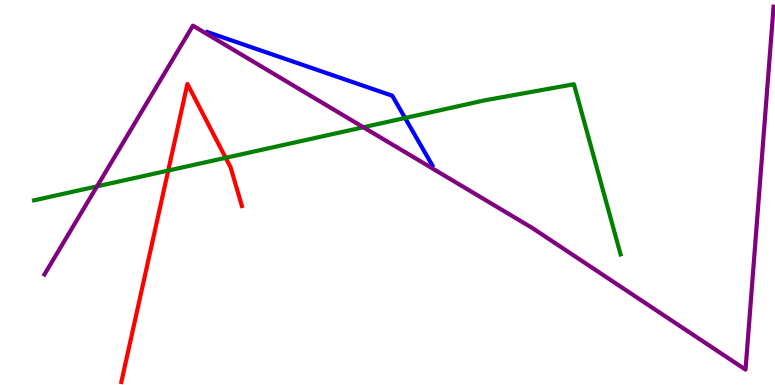[{'lines': ['blue', 'red'], 'intersections': []}, {'lines': ['green', 'red'], 'intersections': [{'x': 2.17, 'y': 5.57}, {'x': 2.91, 'y': 5.9}]}, {'lines': ['purple', 'red'], 'intersections': []}, {'lines': ['blue', 'green'], 'intersections': [{'x': 5.23, 'y': 6.94}]}, {'lines': ['blue', 'purple'], 'intersections': []}, {'lines': ['green', 'purple'], 'intersections': [{'x': 1.25, 'y': 5.16}, {'x': 4.69, 'y': 6.69}]}]